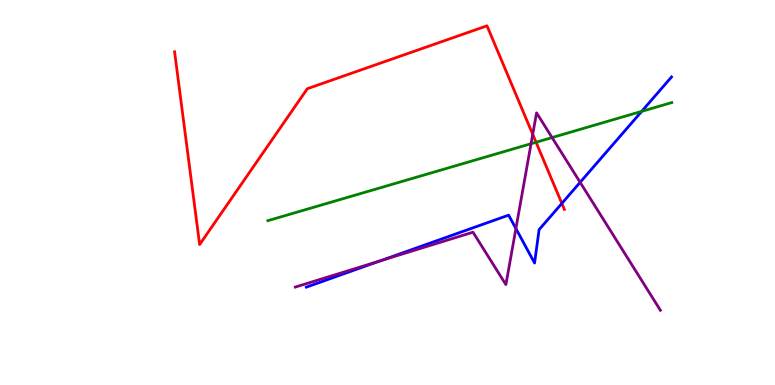[{'lines': ['blue', 'red'], 'intersections': [{'x': 7.25, 'y': 4.72}]}, {'lines': ['green', 'red'], 'intersections': [{'x': 6.92, 'y': 6.31}]}, {'lines': ['purple', 'red'], 'intersections': [{'x': 6.87, 'y': 6.51}]}, {'lines': ['blue', 'green'], 'intersections': [{'x': 8.28, 'y': 7.11}]}, {'lines': ['blue', 'purple'], 'intersections': [{'x': 4.9, 'y': 3.22}, {'x': 6.66, 'y': 4.06}, {'x': 7.49, 'y': 5.26}]}, {'lines': ['green', 'purple'], 'intersections': [{'x': 6.85, 'y': 6.27}, {'x': 7.12, 'y': 6.43}]}]